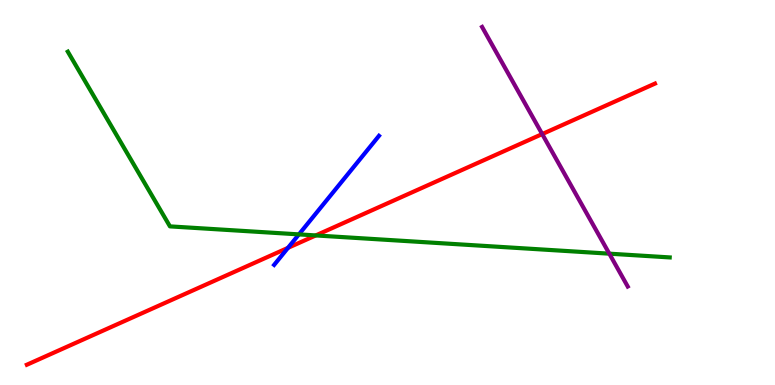[{'lines': ['blue', 'red'], 'intersections': [{'x': 3.72, 'y': 3.56}]}, {'lines': ['green', 'red'], 'intersections': [{'x': 4.07, 'y': 3.88}]}, {'lines': ['purple', 'red'], 'intersections': [{'x': 7.0, 'y': 6.52}]}, {'lines': ['blue', 'green'], 'intersections': [{'x': 3.86, 'y': 3.91}]}, {'lines': ['blue', 'purple'], 'intersections': []}, {'lines': ['green', 'purple'], 'intersections': [{'x': 7.86, 'y': 3.41}]}]